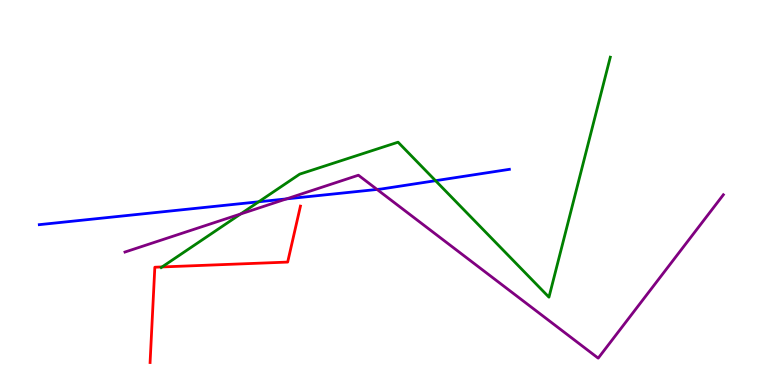[{'lines': ['blue', 'red'], 'intersections': []}, {'lines': ['green', 'red'], 'intersections': [{'x': 2.09, 'y': 3.07}]}, {'lines': ['purple', 'red'], 'intersections': []}, {'lines': ['blue', 'green'], 'intersections': [{'x': 3.34, 'y': 4.76}, {'x': 5.62, 'y': 5.31}]}, {'lines': ['blue', 'purple'], 'intersections': [{'x': 3.7, 'y': 4.83}, {'x': 4.87, 'y': 5.08}]}, {'lines': ['green', 'purple'], 'intersections': [{'x': 3.11, 'y': 4.44}]}]